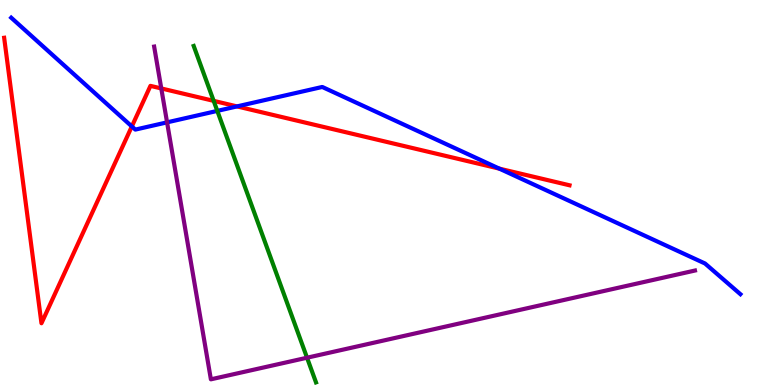[{'lines': ['blue', 'red'], 'intersections': [{'x': 1.7, 'y': 6.72}, {'x': 3.06, 'y': 7.24}, {'x': 6.44, 'y': 5.62}]}, {'lines': ['green', 'red'], 'intersections': [{'x': 2.76, 'y': 7.38}]}, {'lines': ['purple', 'red'], 'intersections': [{'x': 2.08, 'y': 7.7}]}, {'lines': ['blue', 'green'], 'intersections': [{'x': 2.8, 'y': 7.12}]}, {'lines': ['blue', 'purple'], 'intersections': [{'x': 2.16, 'y': 6.82}]}, {'lines': ['green', 'purple'], 'intersections': [{'x': 3.96, 'y': 0.709}]}]